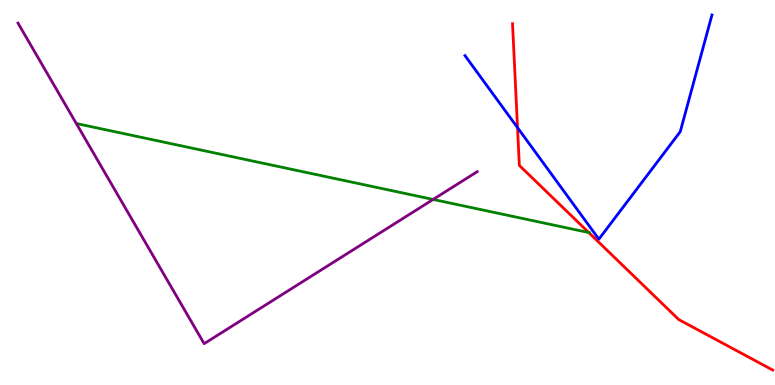[{'lines': ['blue', 'red'], 'intersections': [{'x': 6.68, 'y': 6.69}]}, {'lines': ['green', 'red'], 'intersections': [{'x': 7.6, 'y': 3.96}]}, {'lines': ['purple', 'red'], 'intersections': []}, {'lines': ['blue', 'green'], 'intersections': []}, {'lines': ['blue', 'purple'], 'intersections': []}, {'lines': ['green', 'purple'], 'intersections': [{'x': 5.59, 'y': 4.82}]}]